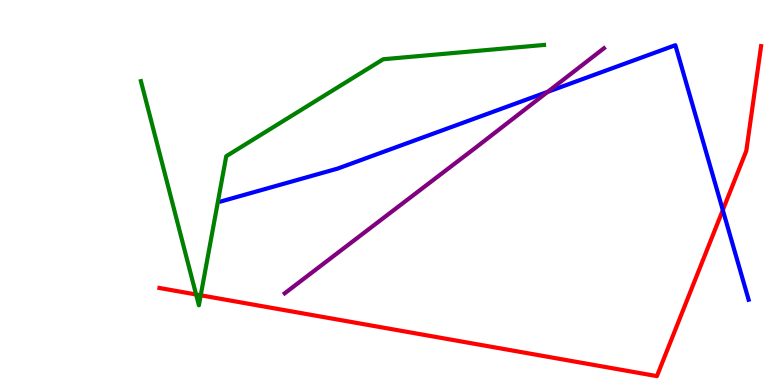[{'lines': ['blue', 'red'], 'intersections': [{'x': 9.33, 'y': 4.54}]}, {'lines': ['green', 'red'], 'intersections': [{'x': 2.53, 'y': 2.35}, {'x': 2.59, 'y': 2.33}]}, {'lines': ['purple', 'red'], 'intersections': []}, {'lines': ['blue', 'green'], 'intersections': []}, {'lines': ['blue', 'purple'], 'intersections': [{'x': 7.07, 'y': 7.61}]}, {'lines': ['green', 'purple'], 'intersections': []}]